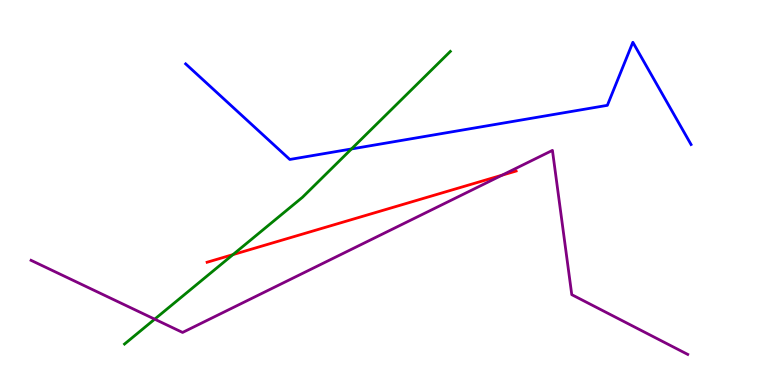[{'lines': ['blue', 'red'], 'intersections': []}, {'lines': ['green', 'red'], 'intersections': [{'x': 3.01, 'y': 3.39}]}, {'lines': ['purple', 'red'], 'intersections': [{'x': 6.48, 'y': 5.45}]}, {'lines': ['blue', 'green'], 'intersections': [{'x': 4.54, 'y': 6.13}]}, {'lines': ['blue', 'purple'], 'intersections': []}, {'lines': ['green', 'purple'], 'intersections': [{'x': 2.0, 'y': 1.71}]}]